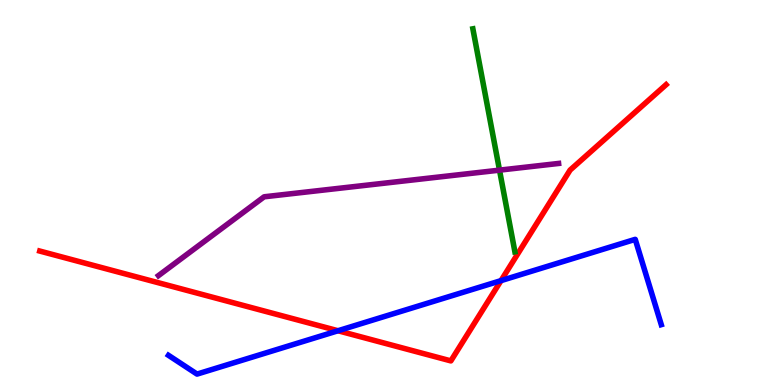[{'lines': ['blue', 'red'], 'intersections': [{'x': 4.36, 'y': 1.41}, {'x': 6.46, 'y': 2.71}]}, {'lines': ['green', 'red'], 'intersections': []}, {'lines': ['purple', 'red'], 'intersections': []}, {'lines': ['blue', 'green'], 'intersections': []}, {'lines': ['blue', 'purple'], 'intersections': []}, {'lines': ['green', 'purple'], 'intersections': [{'x': 6.45, 'y': 5.58}]}]